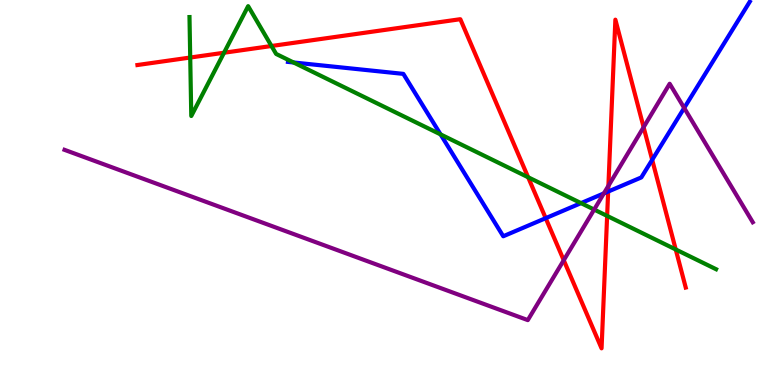[{'lines': ['blue', 'red'], 'intersections': [{'x': 7.04, 'y': 4.33}, {'x': 7.85, 'y': 5.02}, {'x': 8.42, 'y': 5.85}]}, {'lines': ['green', 'red'], 'intersections': [{'x': 2.45, 'y': 8.51}, {'x': 2.89, 'y': 8.63}, {'x': 3.5, 'y': 8.81}, {'x': 6.81, 'y': 5.4}, {'x': 7.83, 'y': 4.39}, {'x': 8.72, 'y': 3.52}]}, {'lines': ['purple', 'red'], 'intersections': [{'x': 7.27, 'y': 3.24}, {'x': 7.85, 'y': 5.17}, {'x': 8.3, 'y': 6.7}]}, {'lines': ['blue', 'green'], 'intersections': [{'x': 3.79, 'y': 8.38}, {'x': 5.68, 'y': 6.51}, {'x': 7.5, 'y': 4.72}]}, {'lines': ['blue', 'purple'], 'intersections': [{'x': 7.79, 'y': 4.98}, {'x': 8.83, 'y': 7.2}]}, {'lines': ['green', 'purple'], 'intersections': [{'x': 7.67, 'y': 4.56}]}]